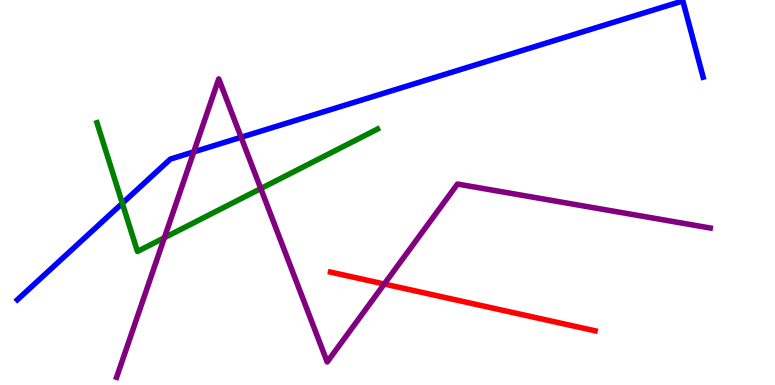[{'lines': ['blue', 'red'], 'intersections': []}, {'lines': ['green', 'red'], 'intersections': []}, {'lines': ['purple', 'red'], 'intersections': [{'x': 4.96, 'y': 2.62}]}, {'lines': ['blue', 'green'], 'intersections': [{'x': 1.58, 'y': 4.72}]}, {'lines': ['blue', 'purple'], 'intersections': [{'x': 2.5, 'y': 6.06}, {'x': 3.11, 'y': 6.43}]}, {'lines': ['green', 'purple'], 'intersections': [{'x': 2.12, 'y': 3.83}, {'x': 3.36, 'y': 5.1}]}]